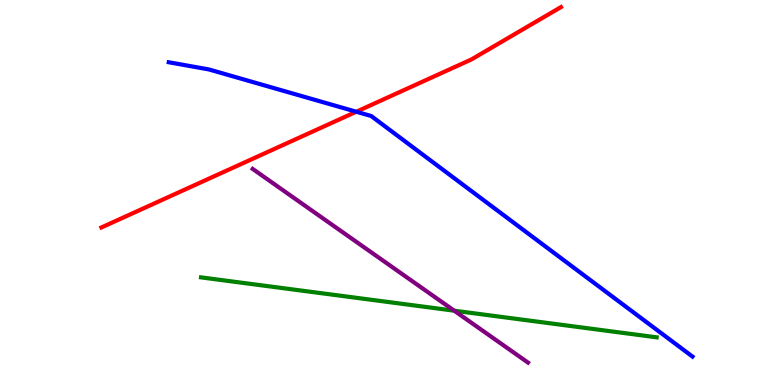[{'lines': ['blue', 'red'], 'intersections': [{'x': 4.6, 'y': 7.1}]}, {'lines': ['green', 'red'], 'intersections': []}, {'lines': ['purple', 'red'], 'intersections': []}, {'lines': ['blue', 'green'], 'intersections': []}, {'lines': ['blue', 'purple'], 'intersections': []}, {'lines': ['green', 'purple'], 'intersections': [{'x': 5.86, 'y': 1.93}]}]